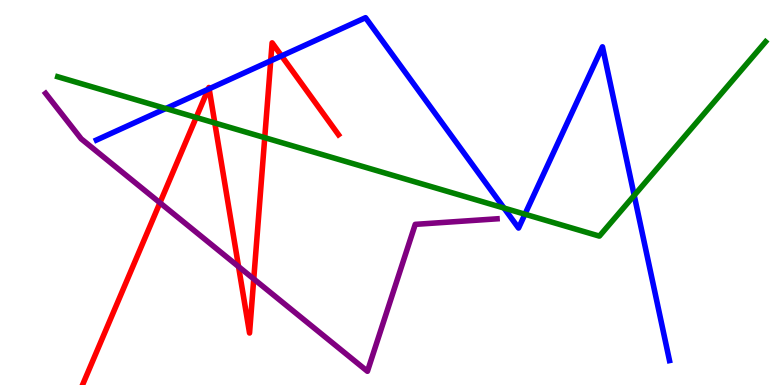[{'lines': ['blue', 'red'], 'intersections': [{'x': 2.69, 'y': 7.68}, {'x': 2.7, 'y': 7.69}, {'x': 3.49, 'y': 8.42}, {'x': 3.63, 'y': 8.55}]}, {'lines': ['green', 'red'], 'intersections': [{'x': 2.53, 'y': 6.95}, {'x': 2.77, 'y': 6.81}, {'x': 3.42, 'y': 6.42}]}, {'lines': ['purple', 'red'], 'intersections': [{'x': 2.06, 'y': 4.73}, {'x': 3.08, 'y': 3.07}, {'x': 3.27, 'y': 2.75}]}, {'lines': ['blue', 'green'], 'intersections': [{'x': 2.14, 'y': 7.18}, {'x': 6.5, 'y': 4.6}, {'x': 6.77, 'y': 4.44}, {'x': 8.18, 'y': 4.93}]}, {'lines': ['blue', 'purple'], 'intersections': []}, {'lines': ['green', 'purple'], 'intersections': []}]